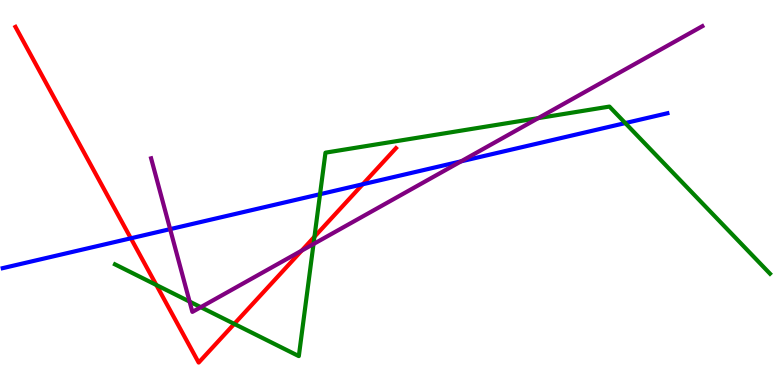[{'lines': ['blue', 'red'], 'intersections': [{'x': 1.69, 'y': 3.81}, {'x': 4.68, 'y': 5.21}]}, {'lines': ['green', 'red'], 'intersections': [{'x': 2.02, 'y': 2.6}, {'x': 3.02, 'y': 1.59}, {'x': 4.06, 'y': 3.85}]}, {'lines': ['purple', 'red'], 'intersections': [{'x': 3.89, 'y': 3.49}]}, {'lines': ['blue', 'green'], 'intersections': [{'x': 4.13, 'y': 4.96}, {'x': 8.07, 'y': 6.8}]}, {'lines': ['blue', 'purple'], 'intersections': [{'x': 2.2, 'y': 4.05}, {'x': 5.95, 'y': 5.81}]}, {'lines': ['green', 'purple'], 'intersections': [{'x': 2.45, 'y': 2.17}, {'x': 2.59, 'y': 2.02}, {'x': 4.05, 'y': 3.66}, {'x': 6.94, 'y': 6.93}]}]